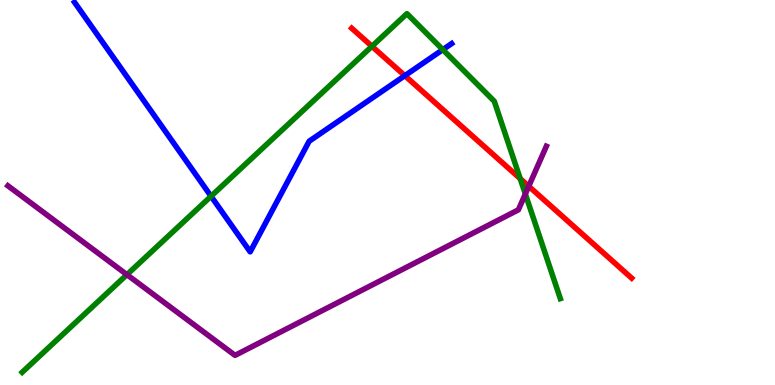[{'lines': ['blue', 'red'], 'intersections': [{'x': 5.22, 'y': 8.03}]}, {'lines': ['green', 'red'], 'intersections': [{'x': 4.8, 'y': 8.8}, {'x': 6.71, 'y': 5.36}]}, {'lines': ['purple', 'red'], 'intersections': [{'x': 6.82, 'y': 5.16}]}, {'lines': ['blue', 'green'], 'intersections': [{'x': 2.72, 'y': 4.9}, {'x': 5.71, 'y': 8.71}]}, {'lines': ['blue', 'purple'], 'intersections': []}, {'lines': ['green', 'purple'], 'intersections': [{'x': 1.64, 'y': 2.87}, {'x': 6.78, 'y': 4.96}]}]